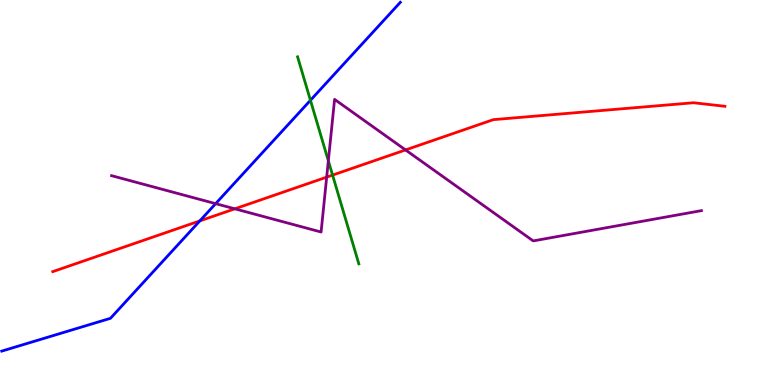[{'lines': ['blue', 'red'], 'intersections': [{'x': 2.58, 'y': 4.26}]}, {'lines': ['green', 'red'], 'intersections': [{'x': 4.29, 'y': 5.45}]}, {'lines': ['purple', 'red'], 'intersections': [{'x': 3.03, 'y': 4.58}, {'x': 4.22, 'y': 5.4}, {'x': 5.23, 'y': 6.11}]}, {'lines': ['blue', 'green'], 'intersections': [{'x': 4.01, 'y': 7.39}]}, {'lines': ['blue', 'purple'], 'intersections': [{'x': 2.78, 'y': 4.71}]}, {'lines': ['green', 'purple'], 'intersections': [{'x': 4.24, 'y': 5.82}]}]